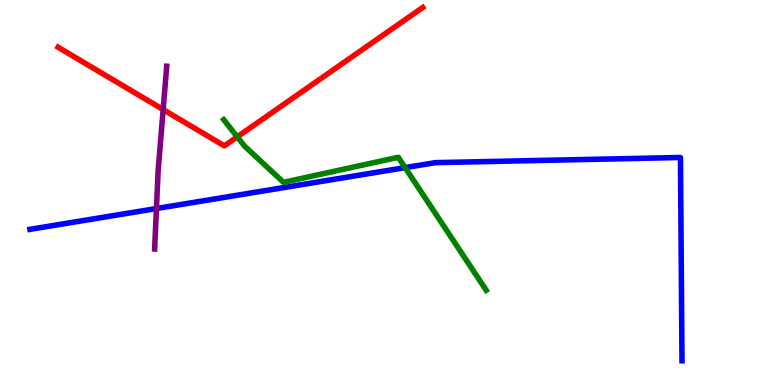[{'lines': ['blue', 'red'], 'intersections': []}, {'lines': ['green', 'red'], 'intersections': [{'x': 3.06, 'y': 6.45}]}, {'lines': ['purple', 'red'], 'intersections': [{'x': 2.11, 'y': 7.15}]}, {'lines': ['blue', 'green'], 'intersections': [{'x': 5.23, 'y': 5.65}]}, {'lines': ['blue', 'purple'], 'intersections': [{'x': 2.02, 'y': 4.58}]}, {'lines': ['green', 'purple'], 'intersections': []}]